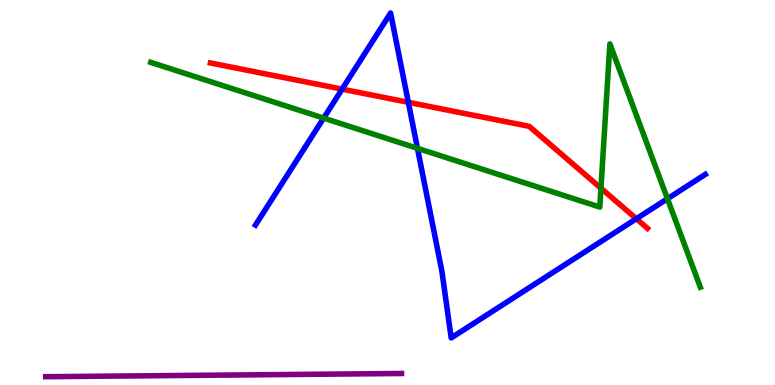[{'lines': ['blue', 'red'], 'intersections': [{'x': 4.41, 'y': 7.68}, {'x': 5.27, 'y': 7.34}, {'x': 8.21, 'y': 4.32}]}, {'lines': ['green', 'red'], 'intersections': [{'x': 7.75, 'y': 5.11}]}, {'lines': ['purple', 'red'], 'intersections': []}, {'lines': ['blue', 'green'], 'intersections': [{'x': 4.18, 'y': 6.93}, {'x': 5.39, 'y': 6.15}, {'x': 8.61, 'y': 4.84}]}, {'lines': ['blue', 'purple'], 'intersections': []}, {'lines': ['green', 'purple'], 'intersections': []}]